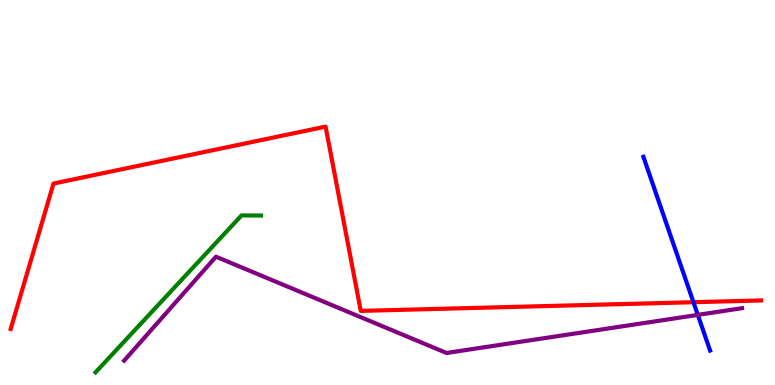[{'lines': ['blue', 'red'], 'intersections': [{'x': 8.95, 'y': 2.15}]}, {'lines': ['green', 'red'], 'intersections': []}, {'lines': ['purple', 'red'], 'intersections': []}, {'lines': ['blue', 'green'], 'intersections': []}, {'lines': ['blue', 'purple'], 'intersections': [{'x': 9.0, 'y': 1.82}]}, {'lines': ['green', 'purple'], 'intersections': []}]